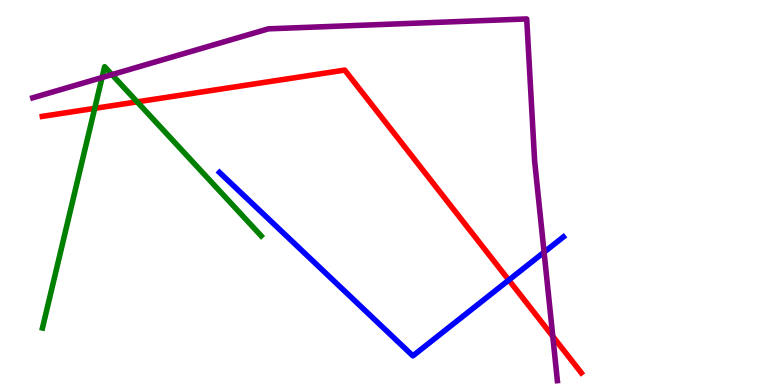[{'lines': ['blue', 'red'], 'intersections': [{'x': 6.57, 'y': 2.73}]}, {'lines': ['green', 'red'], 'intersections': [{'x': 1.22, 'y': 7.19}, {'x': 1.77, 'y': 7.35}]}, {'lines': ['purple', 'red'], 'intersections': [{'x': 7.13, 'y': 1.26}]}, {'lines': ['blue', 'green'], 'intersections': []}, {'lines': ['blue', 'purple'], 'intersections': [{'x': 7.02, 'y': 3.45}]}, {'lines': ['green', 'purple'], 'intersections': [{'x': 1.32, 'y': 7.99}, {'x': 1.44, 'y': 8.06}]}]